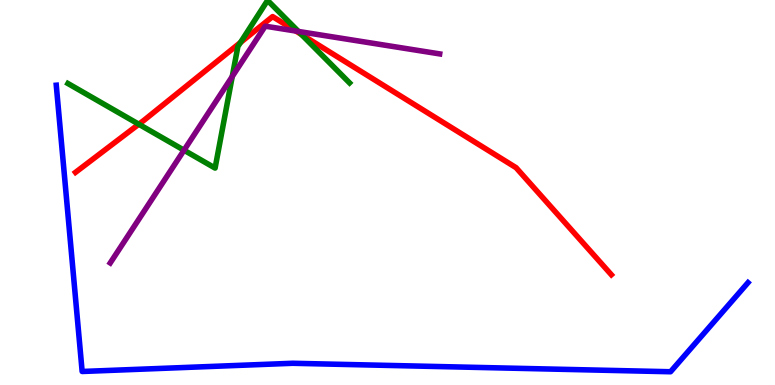[{'lines': ['blue', 'red'], 'intersections': []}, {'lines': ['green', 'red'], 'intersections': [{'x': 1.79, 'y': 6.77}, {'x': 3.1, 'y': 8.9}, {'x': 3.89, 'y': 9.1}]}, {'lines': ['purple', 'red'], 'intersections': [{'x': 3.82, 'y': 9.19}]}, {'lines': ['blue', 'green'], 'intersections': []}, {'lines': ['blue', 'purple'], 'intersections': []}, {'lines': ['green', 'purple'], 'intersections': [{'x': 2.37, 'y': 6.1}, {'x': 3.0, 'y': 8.01}, {'x': 3.85, 'y': 9.18}]}]